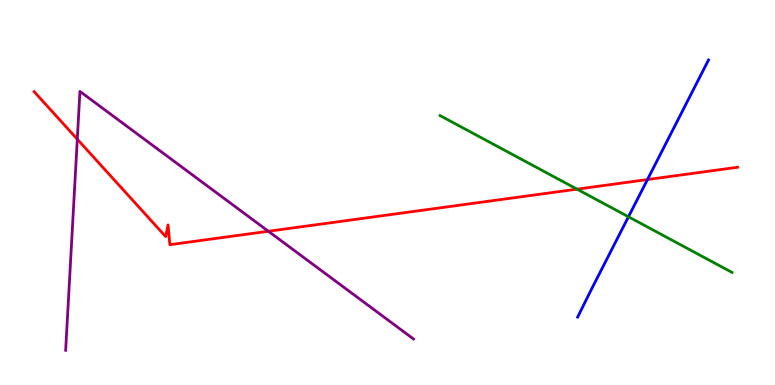[{'lines': ['blue', 'red'], 'intersections': [{'x': 8.35, 'y': 5.34}]}, {'lines': ['green', 'red'], 'intersections': [{'x': 7.45, 'y': 5.09}]}, {'lines': ['purple', 'red'], 'intersections': [{'x': 0.997, 'y': 6.38}, {'x': 3.46, 'y': 3.99}]}, {'lines': ['blue', 'green'], 'intersections': [{'x': 8.11, 'y': 4.37}]}, {'lines': ['blue', 'purple'], 'intersections': []}, {'lines': ['green', 'purple'], 'intersections': []}]